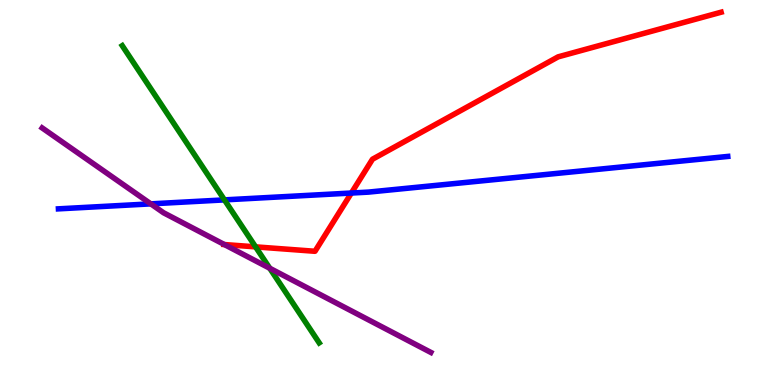[{'lines': ['blue', 'red'], 'intersections': [{'x': 4.53, 'y': 4.99}]}, {'lines': ['green', 'red'], 'intersections': [{'x': 3.3, 'y': 3.59}]}, {'lines': ['purple', 'red'], 'intersections': [{'x': 2.9, 'y': 3.65}]}, {'lines': ['blue', 'green'], 'intersections': [{'x': 2.9, 'y': 4.81}]}, {'lines': ['blue', 'purple'], 'intersections': [{'x': 1.95, 'y': 4.7}]}, {'lines': ['green', 'purple'], 'intersections': [{'x': 3.48, 'y': 3.03}]}]